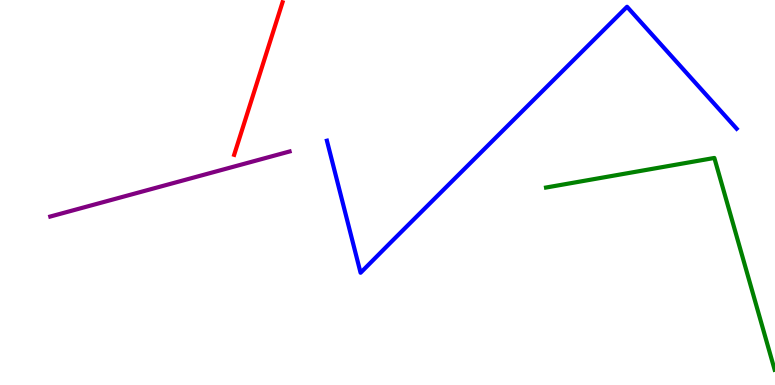[{'lines': ['blue', 'red'], 'intersections': []}, {'lines': ['green', 'red'], 'intersections': []}, {'lines': ['purple', 'red'], 'intersections': []}, {'lines': ['blue', 'green'], 'intersections': []}, {'lines': ['blue', 'purple'], 'intersections': []}, {'lines': ['green', 'purple'], 'intersections': []}]